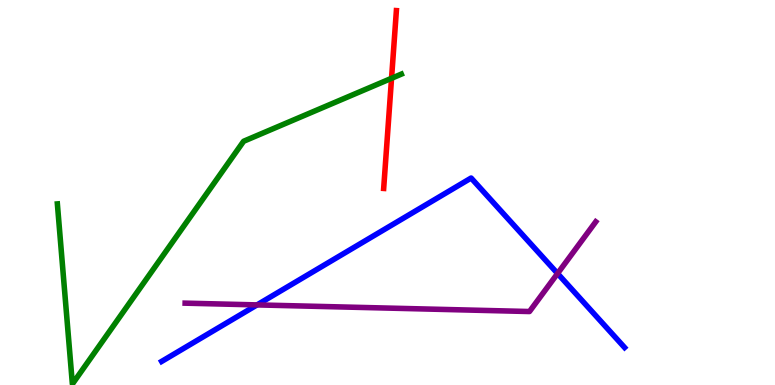[{'lines': ['blue', 'red'], 'intersections': []}, {'lines': ['green', 'red'], 'intersections': [{'x': 5.05, 'y': 7.97}]}, {'lines': ['purple', 'red'], 'intersections': []}, {'lines': ['blue', 'green'], 'intersections': []}, {'lines': ['blue', 'purple'], 'intersections': [{'x': 3.32, 'y': 2.08}, {'x': 7.19, 'y': 2.9}]}, {'lines': ['green', 'purple'], 'intersections': []}]